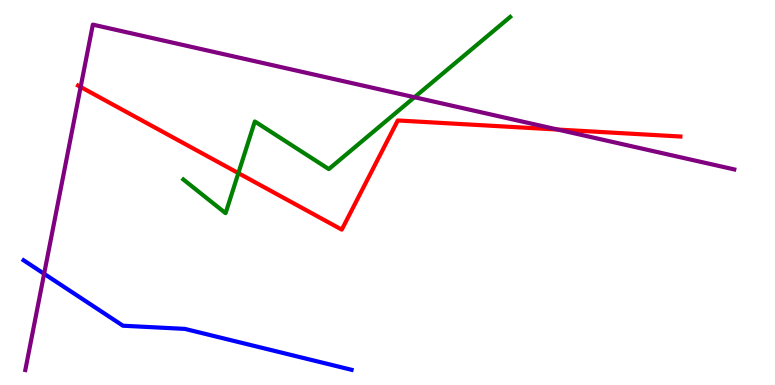[{'lines': ['blue', 'red'], 'intersections': []}, {'lines': ['green', 'red'], 'intersections': [{'x': 3.08, 'y': 5.5}]}, {'lines': ['purple', 'red'], 'intersections': [{'x': 1.04, 'y': 7.74}, {'x': 7.19, 'y': 6.64}]}, {'lines': ['blue', 'green'], 'intersections': []}, {'lines': ['blue', 'purple'], 'intersections': [{'x': 0.569, 'y': 2.89}]}, {'lines': ['green', 'purple'], 'intersections': [{'x': 5.35, 'y': 7.47}]}]